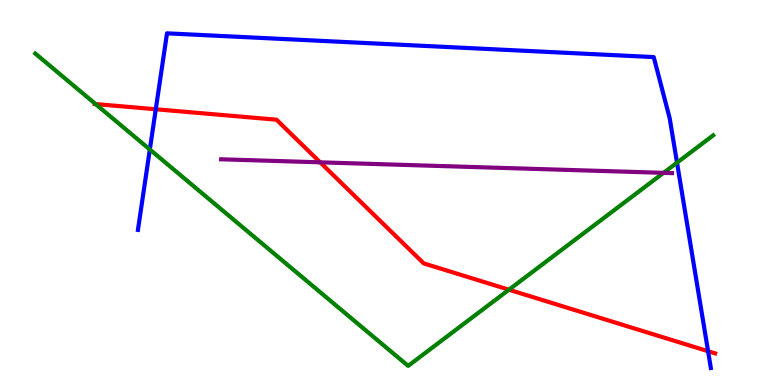[{'lines': ['blue', 'red'], 'intersections': [{'x': 2.01, 'y': 7.16}, {'x': 9.14, 'y': 0.877}]}, {'lines': ['green', 'red'], 'intersections': [{'x': 1.23, 'y': 7.3}, {'x': 6.57, 'y': 2.48}]}, {'lines': ['purple', 'red'], 'intersections': [{'x': 4.13, 'y': 5.78}]}, {'lines': ['blue', 'green'], 'intersections': [{'x': 1.93, 'y': 6.12}, {'x': 8.74, 'y': 5.77}]}, {'lines': ['blue', 'purple'], 'intersections': []}, {'lines': ['green', 'purple'], 'intersections': [{'x': 8.56, 'y': 5.51}]}]